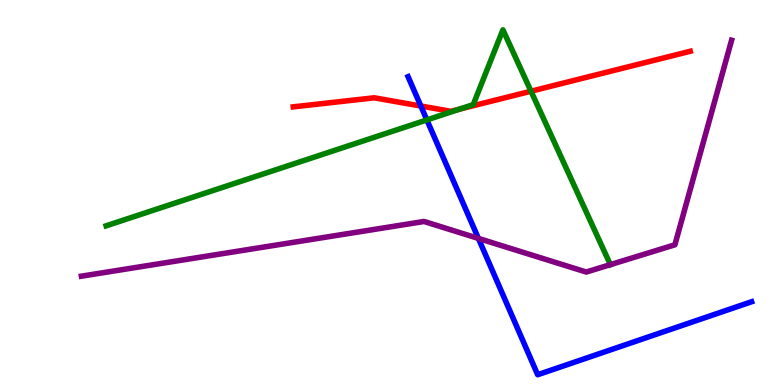[{'lines': ['blue', 'red'], 'intersections': [{'x': 5.43, 'y': 7.25}]}, {'lines': ['green', 'red'], 'intersections': [{'x': 5.93, 'y': 7.16}, {'x': 6.85, 'y': 7.63}]}, {'lines': ['purple', 'red'], 'intersections': []}, {'lines': ['blue', 'green'], 'intersections': [{'x': 5.51, 'y': 6.89}]}, {'lines': ['blue', 'purple'], 'intersections': [{'x': 6.17, 'y': 3.81}]}, {'lines': ['green', 'purple'], 'intersections': [{'x': 7.88, 'y': 3.13}]}]